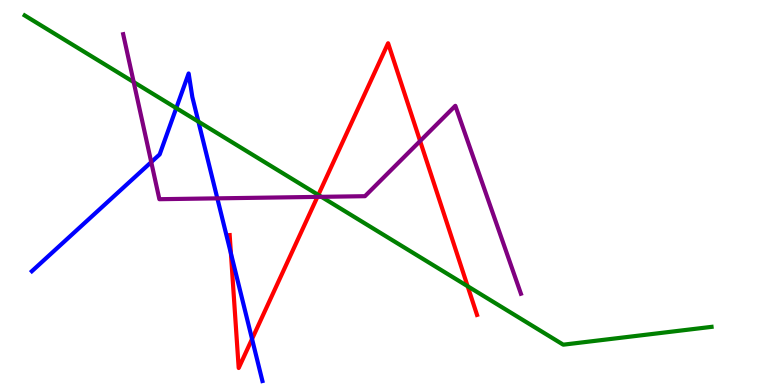[{'lines': ['blue', 'red'], 'intersections': [{'x': 2.98, 'y': 3.42}, {'x': 3.25, 'y': 1.2}]}, {'lines': ['green', 'red'], 'intersections': [{'x': 4.11, 'y': 4.94}, {'x': 6.03, 'y': 2.57}]}, {'lines': ['purple', 'red'], 'intersections': [{'x': 4.1, 'y': 4.89}, {'x': 5.42, 'y': 6.34}]}, {'lines': ['blue', 'green'], 'intersections': [{'x': 2.27, 'y': 7.19}, {'x': 2.56, 'y': 6.84}]}, {'lines': ['blue', 'purple'], 'intersections': [{'x': 1.95, 'y': 5.79}, {'x': 2.8, 'y': 4.85}]}, {'lines': ['green', 'purple'], 'intersections': [{'x': 1.72, 'y': 7.87}, {'x': 4.15, 'y': 4.89}]}]